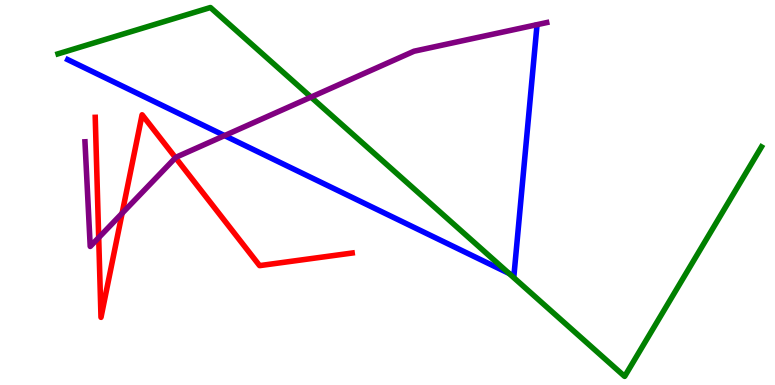[{'lines': ['blue', 'red'], 'intersections': []}, {'lines': ['green', 'red'], 'intersections': []}, {'lines': ['purple', 'red'], 'intersections': [{'x': 1.27, 'y': 3.83}, {'x': 1.58, 'y': 4.46}, {'x': 2.26, 'y': 5.9}]}, {'lines': ['blue', 'green'], 'intersections': [{'x': 6.57, 'y': 2.9}]}, {'lines': ['blue', 'purple'], 'intersections': [{'x': 2.9, 'y': 6.48}]}, {'lines': ['green', 'purple'], 'intersections': [{'x': 4.01, 'y': 7.48}]}]